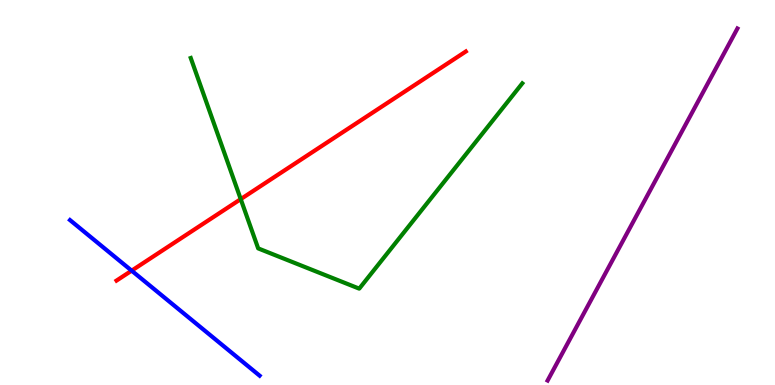[{'lines': ['blue', 'red'], 'intersections': [{'x': 1.7, 'y': 2.97}]}, {'lines': ['green', 'red'], 'intersections': [{'x': 3.11, 'y': 4.83}]}, {'lines': ['purple', 'red'], 'intersections': []}, {'lines': ['blue', 'green'], 'intersections': []}, {'lines': ['blue', 'purple'], 'intersections': []}, {'lines': ['green', 'purple'], 'intersections': []}]